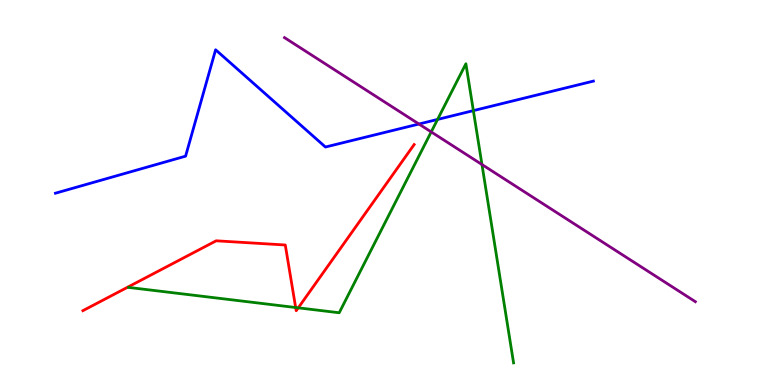[{'lines': ['blue', 'red'], 'intersections': []}, {'lines': ['green', 'red'], 'intersections': [{'x': 3.82, 'y': 2.01}, {'x': 3.85, 'y': 2.0}]}, {'lines': ['purple', 'red'], 'intersections': []}, {'lines': ['blue', 'green'], 'intersections': [{'x': 5.65, 'y': 6.9}, {'x': 6.11, 'y': 7.13}]}, {'lines': ['blue', 'purple'], 'intersections': [{'x': 5.41, 'y': 6.78}]}, {'lines': ['green', 'purple'], 'intersections': [{'x': 5.56, 'y': 6.57}, {'x': 6.22, 'y': 5.73}]}]